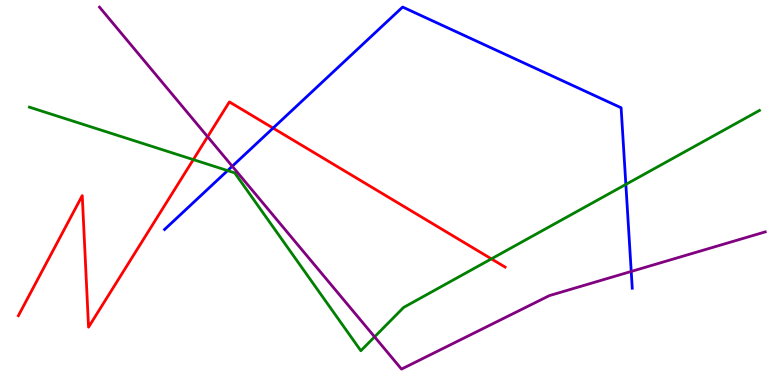[{'lines': ['blue', 'red'], 'intersections': [{'x': 3.52, 'y': 6.67}]}, {'lines': ['green', 'red'], 'intersections': [{'x': 2.49, 'y': 5.85}, {'x': 6.34, 'y': 3.28}]}, {'lines': ['purple', 'red'], 'intersections': [{'x': 2.68, 'y': 6.45}]}, {'lines': ['blue', 'green'], 'intersections': [{'x': 2.94, 'y': 5.57}, {'x': 8.08, 'y': 5.21}]}, {'lines': ['blue', 'purple'], 'intersections': [{'x': 3.0, 'y': 5.68}, {'x': 8.14, 'y': 2.95}]}, {'lines': ['green', 'purple'], 'intersections': [{'x': 4.83, 'y': 1.25}]}]